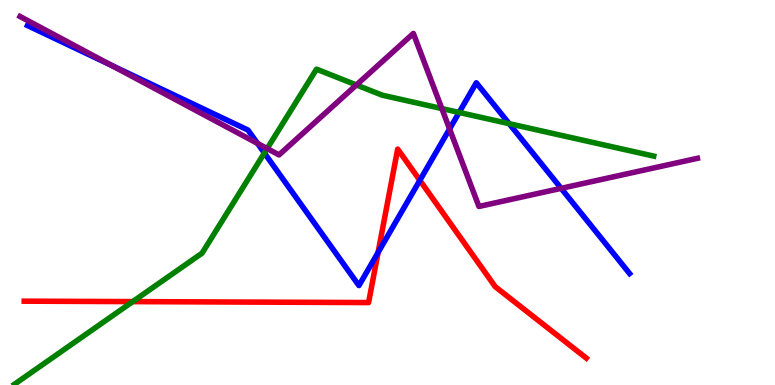[{'lines': ['blue', 'red'], 'intersections': [{'x': 4.88, 'y': 3.44}, {'x': 5.42, 'y': 5.32}]}, {'lines': ['green', 'red'], 'intersections': [{'x': 1.71, 'y': 2.17}]}, {'lines': ['purple', 'red'], 'intersections': []}, {'lines': ['blue', 'green'], 'intersections': [{'x': 3.41, 'y': 6.03}, {'x': 5.92, 'y': 7.08}, {'x': 6.57, 'y': 6.79}]}, {'lines': ['blue', 'purple'], 'intersections': [{'x': 1.44, 'y': 8.3}, {'x': 3.32, 'y': 6.28}, {'x': 5.8, 'y': 6.65}, {'x': 7.24, 'y': 5.11}]}, {'lines': ['green', 'purple'], 'intersections': [{'x': 3.45, 'y': 6.14}, {'x': 4.6, 'y': 7.79}, {'x': 5.7, 'y': 7.18}]}]